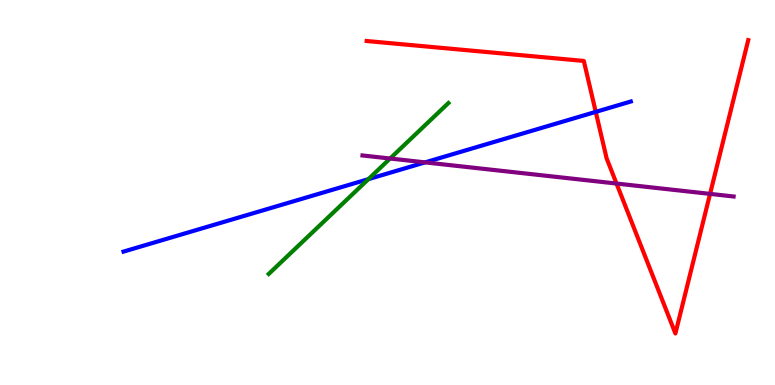[{'lines': ['blue', 'red'], 'intersections': [{'x': 7.69, 'y': 7.09}]}, {'lines': ['green', 'red'], 'intersections': []}, {'lines': ['purple', 'red'], 'intersections': [{'x': 7.96, 'y': 5.23}, {'x': 9.16, 'y': 4.96}]}, {'lines': ['blue', 'green'], 'intersections': [{'x': 4.75, 'y': 5.35}]}, {'lines': ['blue', 'purple'], 'intersections': [{'x': 5.48, 'y': 5.78}]}, {'lines': ['green', 'purple'], 'intersections': [{'x': 5.03, 'y': 5.88}]}]